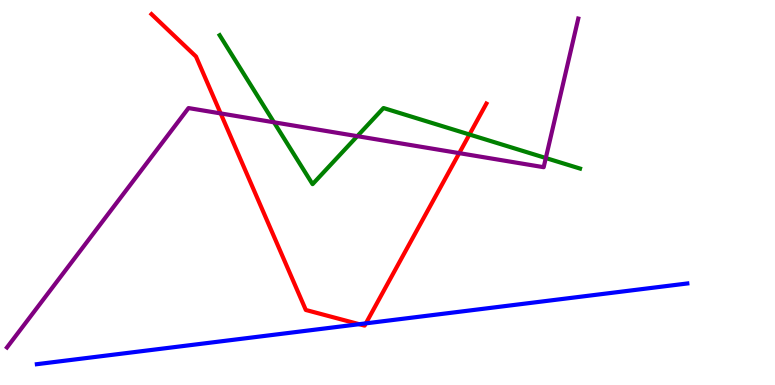[{'lines': ['blue', 'red'], 'intersections': [{'x': 4.64, 'y': 1.58}, {'x': 4.72, 'y': 1.6}]}, {'lines': ['green', 'red'], 'intersections': [{'x': 6.06, 'y': 6.51}]}, {'lines': ['purple', 'red'], 'intersections': [{'x': 2.85, 'y': 7.05}, {'x': 5.93, 'y': 6.02}]}, {'lines': ['blue', 'green'], 'intersections': []}, {'lines': ['blue', 'purple'], 'intersections': []}, {'lines': ['green', 'purple'], 'intersections': [{'x': 3.54, 'y': 6.82}, {'x': 4.61, 'y': 6.46}, {'x': 7.04, 'y': 5.9}]}]